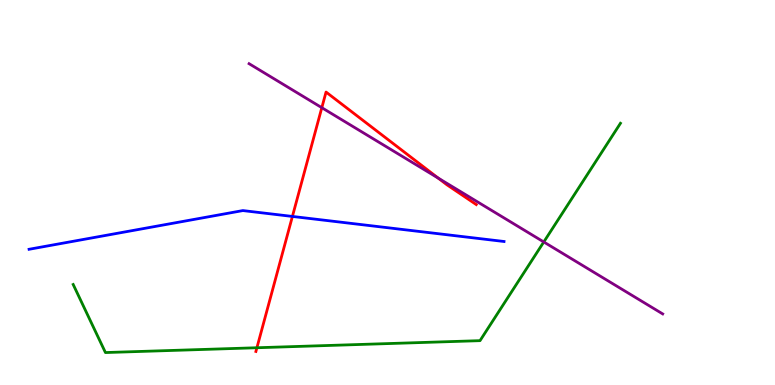[{'lines': ['blue', 'red'], 'intersections': [{'x': 3.77, 'y': 4.38}]}, {'lines': ['green', 'red'], 'intersections': [{'x': 3.31, 'y': 0.968}]}, {'lines': ['purple', 'red'], 'intersections': [{'x': 4.15, 'y': 7.2}, {'x': 5.65, 'y': 5.37}]}, {'lines': ['blue', 'green'], 'intersections': []}, {'lines': ['blue', 'purple'], 'intersections': []}, {'lines': ['green', 'purple'], 'intersections': [{'x': 7.02, 'y': 3.72}]}]